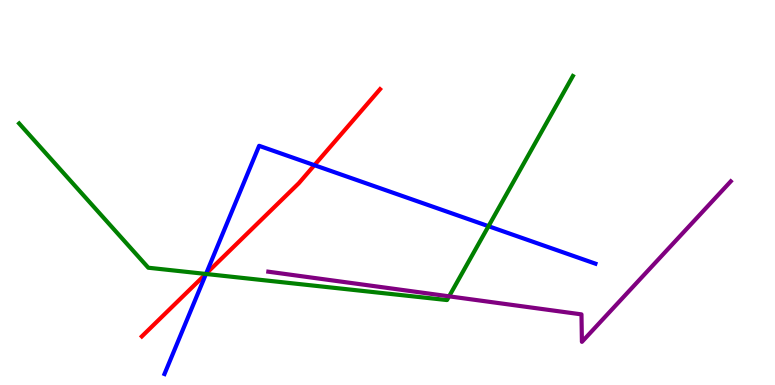[{'lines': ['blue', 'red'], 'intersections': [{'x': 2.66, 'y': 2.89}, {'x': 4.06, 'y': 5.71}]}, {'lines': ['green', 'red'], 'intersections': [{'x': 2.66, 'y': 2.88}]}, {'lines': ['purple', 'red'], 'intersections': []}, {'lines': ['blue', 'green'], 'intersections': [{'x': 2.66, 'y': 2.88}, {'x': 6.3, 'y': 4.12}]}, {'lines': ['blue', 'purple'], 'intersections': []}, {'lines': ['green', 'purple'], 'intersections': [{'x': 5.79, 'y': 2.3}]}]